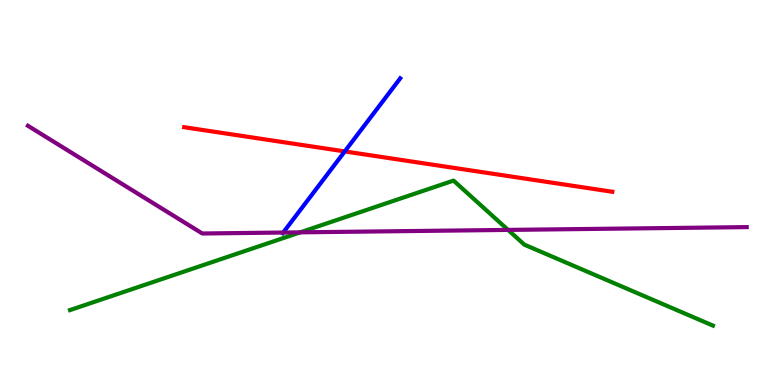[{'lines': ['blue', 'red'], 'intersections': [{'x': 4.45, 'y': 6.07}]}, {'lines': ['green', 'red'], 'intersections': []}, {'lines': ['purple', 'red'], 'intersections': []}, {'lines': ['blue', 'green'], 'intersections': []}, {'lines': ['blue', 'purple'], 'intersections': [{'x': 3.65, 'y': 3.96}]}, {'lines': ['green', 'purple'], 'intersections': [{'x': 3.87, 'y': 3.97}, {'x': 6.56, 'y': 4.03}]}]